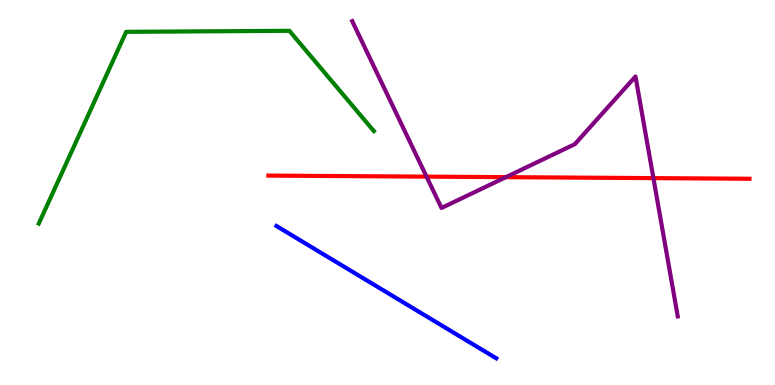[{'lines': ['blue', 'red'], 'intersections': []}, {'lines': ['green', 'red'], 'intersections': []}, {'lines': ['purple', 'red'], 'intersections': [{'x': 5.5, 'y': 5.41}, {'x': 6.53, 'y': 5.4}, {'x': 8.43, 'y': 5.37}]}, {'lines': ['blue', 'green'], 'intersections': []}, {'lines': ['blue', 'purple'], 'intersections': []}, {'lines': ['green', 'purple'], 'intersections': []}]